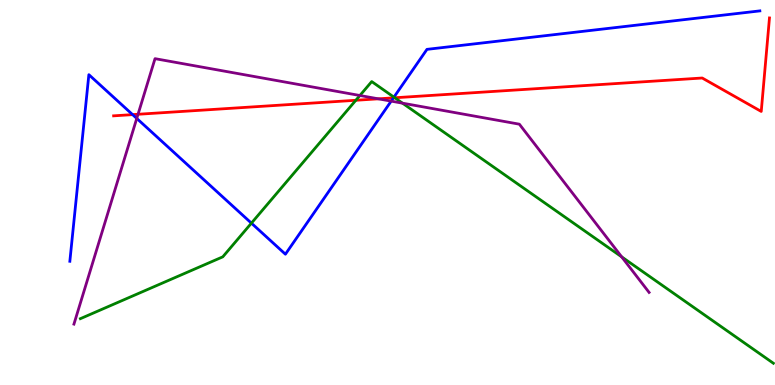[{'lines': ['blue', 'red'], 'intersections': [{'x': 1.71, 'y': 7.02}, {'x': 5.08, 'y': 7.46}]}, {'lines': ['green', 'red'], 'intersections': [{'x': 4.59, 'y': 7.4}, {'x': 5.09, 'y': 7.46}]}, {'lines': ['purple', 'red'], 'intersections': [{'x': 1.78, 'y': 7.03}, {'x': 4.88, 'y': 7.43}]}, {'lines': ['blue', 'green'], 'intersections': [{'x': 3.24, 'y': 4.2}, {'x': 5.08, 'y': 7.48}]}, {'lines': ['blue', 'purple'], 'intersections': [{'x': 1.76, 'y': 6.92}, {'x': 5.05, 'y': 7.37}]}, {'lines': ['green', 'purple'], 'intersections': [{'x': 4.64, 'y': 7.52}, {'x': 5.19, 'y': 7.32}, {'x': 8.02, 'y': 3.33}]}]